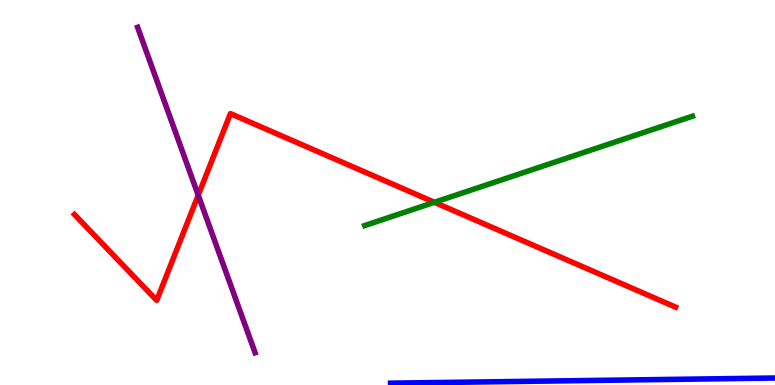[{'lines': ['blue', 'red'], 'intersections': []}, {'lines': ['green', 'red'], 'intersections': [{'x': 5.61, 'y': 4.75}]}, {'lines': ['purple', 'red'], 'intersections': [{'x': 2.56, 'y': 4.93}]}, {'lines': ['blue', 'green'], 'intersections': []}, {'lines': ['blue', 'purple'], 'intersections': []}, {'lines': ['green', 'purple'], 'intersections': []}]